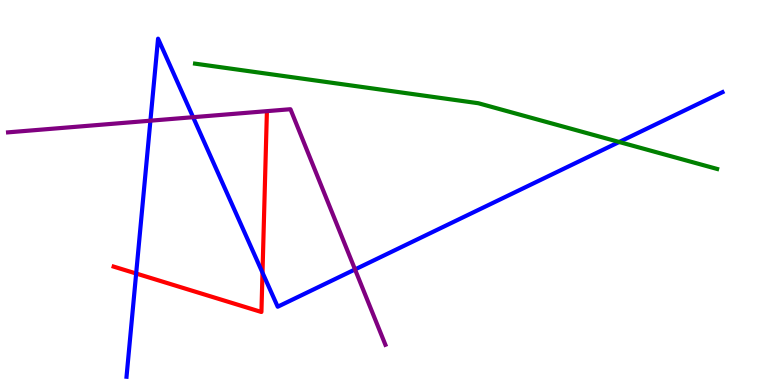[{'lines': ['blue', 'red'], 'intersections': [{'x': 1.76, 'y': 2.9}, {'x': 3.39, 'y': 2.92}]}, {'lines': ['green', 'red'], 'intersections': []}, {'lines': ['purple', 'red'], 'intersections': []}, {'lines': ['blue', 'green'], 'intersections': [{'x': 7.99, 'y': 6.31}]}, {'lines': ['blue', 'purple'], 'intersections': [{'x': 1.94, 'y': 6.87}, {'x': 2.49, 'y': 6.96}, {'x': 4.58, 'y': 3.0}]}, {'lines': ['green', 'purple'], 'intersections': []}]